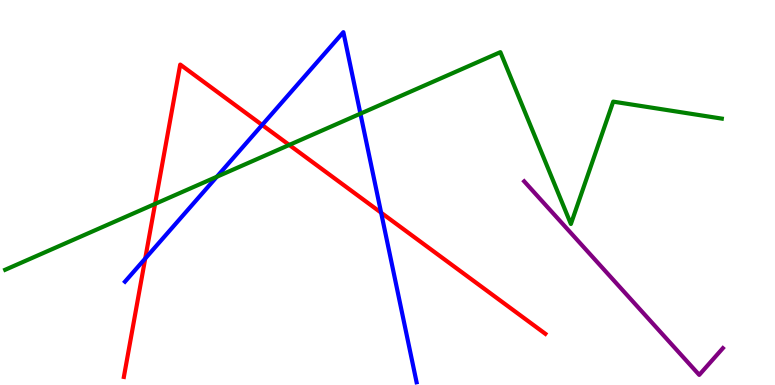[{'lines': ['blue', 'red'], 'intersections': [{'x': 1.87, 'y': 3.28}, {'x': 3.38, 'y': 6.75}, {'x': 4.92, 'y': 4.48}]}, {'lines': ['green', 'red'], 'intersections': [{'x': 2.0, 'y': 4.7}, {'x': 3.73, 'y': 6.24}]}, {'lines': ['purple', 'red'], 'intersections': []}, {'lines': ['blue', 'green'], 'intersections': [{'x': 2.8, 'y': 5.41}, {'x': 4.65, 'y': 7.05}]}, {'lines': ['blue', 'purple'], 'intersections': []}, {'lines': ['green', 'purple'], 'intersections': []}]